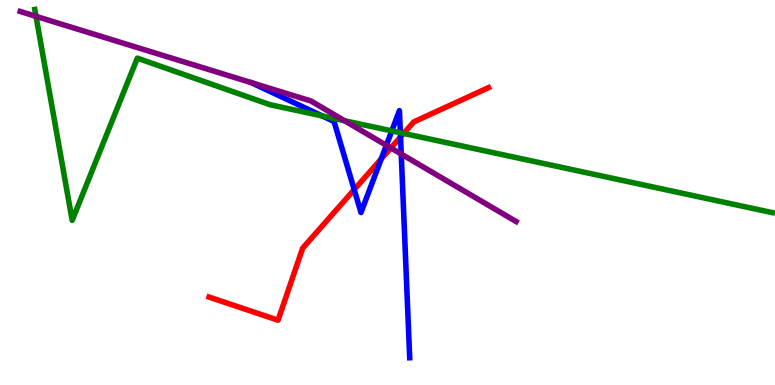[{'lines': ['blue', 'red'], 'intersections': [{'x': 4.57, 'y': 5.08}, {'x': 4.92, 'y': 5.87}, {'x': 5.17, 'y': 6.44}]}, {'lines': ['green', 'red'], 'intersections': [{'x': 5.21, 'y': 6.53}]}, {'lines': ['purple', 'red'], 'intersections': [{'x': 5.04, 'y': 6.16}]}, {'lines': ['blue', 'green'], 'intersections': [{'x': 4.16, 'y': 6.99}, {'x': 5.06, 'y': 6.6}, {'x': 5.17, 'y': 6.55}]}, {'lines': ['blue', 'purple'], 'intersections': [{'x': 4.99, 'y': 6.23}, {'x': 5.18, 'y': 6.0}]}, {'lines': ['green', 'purple'], 'intersections': [{'x': 0.465, 'y': 9.58}, {'x': 4.45, 'y': 6.86}]}]